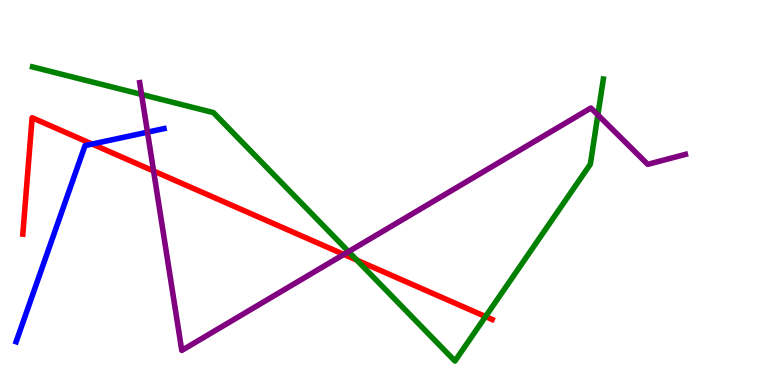[{'lines': ['blue', 'red'], 'intersections': [{'x': 1.19, 'y': 6.26}]}, {'lines': ['green', 'red'], 'intersections': [{'x': 4.6, 'y': 3.24}, {'x': 6.26, 'y': 1.78}]}, {'lines': ['purple', 'red'], 'intersections': [{'x': 1.98, 'y': 5.56}, {'x': 4.44, 'y': 3.39}]}, {'lines': ['blue', 'green'], 'intersections': []}, {'lines': ['blue', 'purple'], 'intersections': [{'x': 1.9, 'y': 6.57}]}, {'lines': ['green', 'purple'], 'intersections': [{'x': 1.83, 'y': 7.55}, {'x': 4.5, 'y': 3.46}, {'x': 7.71, 'y': 7.01}]}]